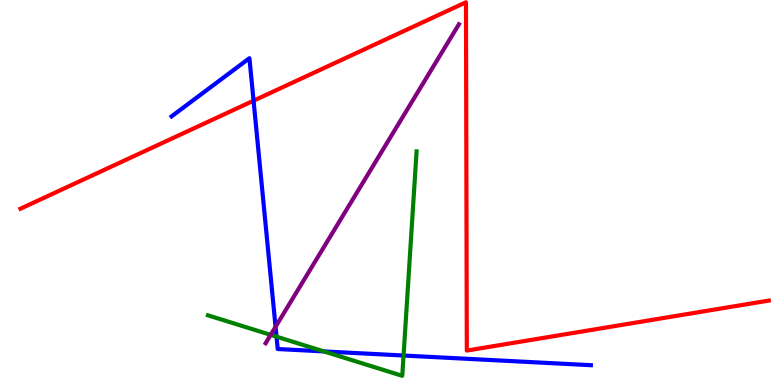[{'lines': ['blue', 'red'], 'intersections': [{'x': 3.27, 'y': 7.38}]}, {'lines': ['green', 'red'], 'intersections': []}, {'lines': ['purple', 'red'], 'intersections': []}, {'lines': ['blue', 'green'], 'intersections': [{'x': 3.57, 'y': 1.26}, {'x': 4.18, 'y': 0.872}, {'x': 5.21, 'y': 0.766}]}, {'lines': ['blue', 'purple'], 'intersections': [{'x': 3.56, 'y': 1.51}]}, {'lines': ['green', 'purple'], 'intersections': [{'x': 3.49, 'y': 1.3}]}]